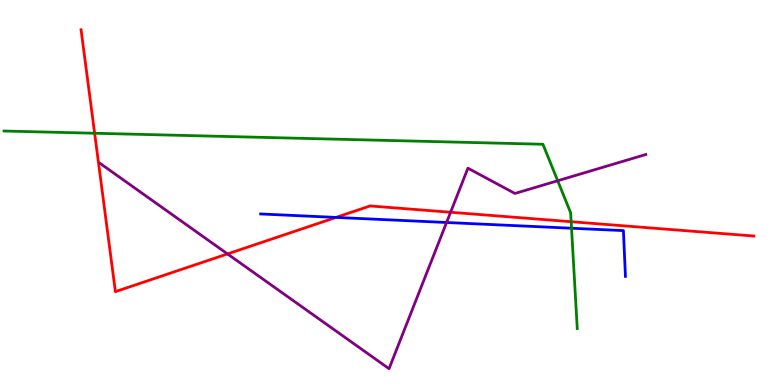[{'lines': ['blue', 'red'], 'intersections': [{'x': 4.34, 'y': 4.35}]}, {'lines': ['green', 'red'], 'intersections': [{'x': 1.22, 'y': 6.54}, {'x': 7.37, 'y': 4.24}]}, {'lines': ['purple', 'red'], 'intersections': [{'x': 2.94, 'y': 3.4}, {'x': 5.81, 'y': 4.49}]}, {'lines': ['blue', 'green'], 'intersections': [{'x': 7.37, 'y': 4.07}]}, {'lines': ['blue', 'purple'], 'intersections': [{'x': 5.76, 'y': 4.22}]}, {'lines': ['green', 'purple'], 'intersections': [{'x': 7.2, 'y': 5.31}]}]